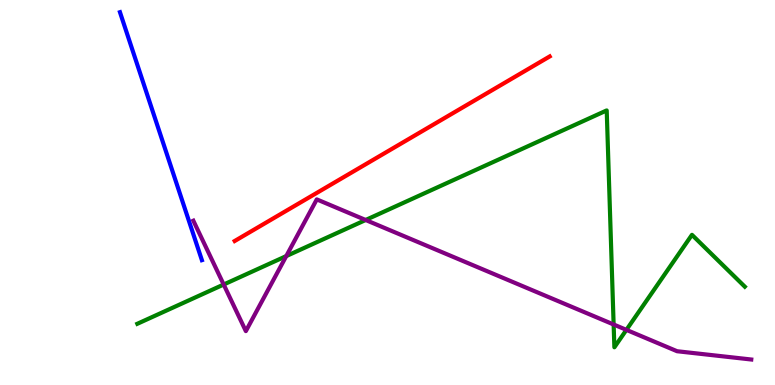[{'lines': ['blue', 'red'], 'intersections': []}, {'lines': ['green', 'red'], 'intersections': []}, {'lines': ['purple', 'red'], 'intersections': []}, {'lines': ['blue', 'green'], 'intersections': []}, {'lines': ['blue', 'purple'], 'intersections': []}, {'lines': ['green', 'purple'], 'intersections': [{'x': 2.89, 'y': 2.61}, {'x': 3.69, 'y': 3.35}, {'x': 4.72, 'y': 4.29}, {'x': 7.92, 'y': 1.57}, {'x': 8.08, 'y': 1.43}]}]